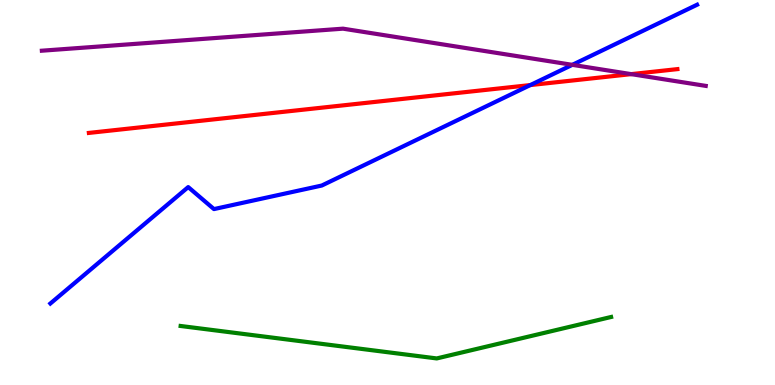[{'lines': ['blue', 'red'], 'intersections': [{'x': 6.84, 'y': 7.79}]}, {'lines': ['green', 'red'], 'intersections': []}, {'lines': ['purple', 'red'], 'intersections': [{'x': 8.14, 'y': 8.07}]}, {'lines': ['blue', 'green'], 'intersections': []}, {'lines': ['blue', 'purple'], 'intersections': [{'x': 7.38, 'y': 8.32}]}, {'lines': ['green', 'purple'], 'intersections': []}]